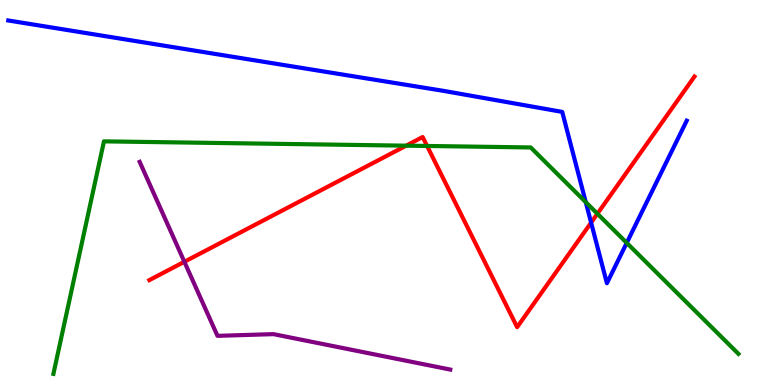[{'lines': ['blue', 'red'], 'intersections': [{'x': 7.63, 'y': 4.22}]}, {'lines': ['green', 'red'], 'intersections': [{'x': 5.24, 'y': 6.22}, {'x': 5.51, 'y': 6.21}, {'x': 7.71, 'y': 4.45}]}, {'lines': ['purple', 'red'], 'intersections': [{'x': 2.38, 'y': 3.2}]}, {'lines': ['blue', 'green'], 'intersections': [{'x': 7.56, 'y': 4.75}, {'x': 8.09, 'y': 3.69}]}, {'lines': ['blue', 'purple'], 'intersections': []}, {'lines': ['green', 'purple'], 'intersections': []}]